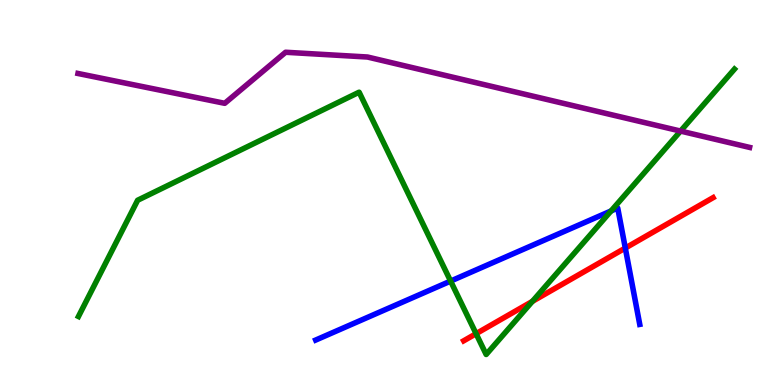[{'lines': ['blue', 'red'], 'intersections': [{'x': 8.07, 'y': 3.56}]}, {'lines': ['green', 'red'], 'intersections': [{'x': 6.14, 'y': 1.33}, {'x': 6.87, 'y': 2.17}]}, {'lines': ['purple', 'red'], 'intersections': []}, {'lines': ['blue', 'green'], 'intersections': [{'x': 5.81, 'y': 2.7}, {'x': 7.88, 'y': 4.52}]}, {'lines': ['blue', 'purple'], 'intersections': []}, {'lines': ['green', 'purple'], 'intersections': [{'x': 8.78, 'y': 6.6}]}]